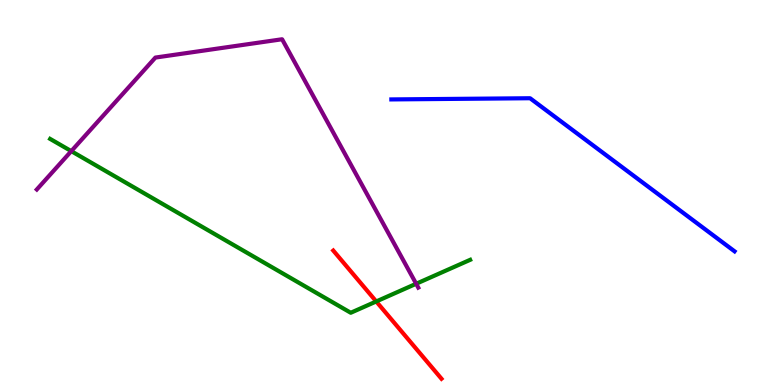[{'lines': ['blue', 'red'], 'intersections': []}, {'lines': ['green', 'red'], 'intersections': [{'x': 4.85, 'y': 2.17}]}, {'lines': ['purple', 'red'], 'intersections': []}, {'lines': ['blue', 'green'], 'intersections': []}, {'lines': ['blue', 'purple'], 'intersections': []}, {'lines': ['green', 'purple'], 'intersections': [{'x': 0.92, 'y': 6.07}, {'x': 5.37, 'y': 2.63}]}]